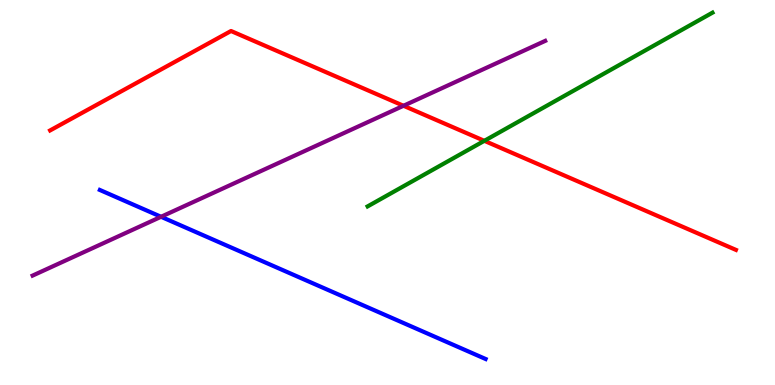[{'lines': ['blue', 'red'], 'intersections': []}, {'lines': ['green', 'red'], 'intersections': [{'x': 6.25, 'y': 6.34}]}, {'lines': ['purple', 'red'], 'intersections': [{'x': 5.21, 'y': 7.25}]}, {'lines': ['blue', 'green'], 'intersections': []}, {'lines': ['blue', 'purple'], 'intersections': [{'x': 2.08, 'y': 4.37}]}, {'lines': ['green', 'purple'], 'intersections': []}]